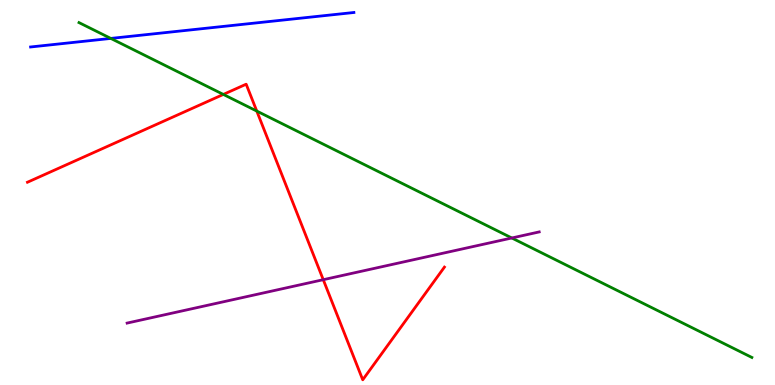[{'lines': ['blue', 'red'], 'intersections': []}, {'lines': ['green', 'red'], 'intersections': [{'x': 2.88, 'y': 7.55}, {'x': 3.31, 'y': 7.12}]}, {'lines': ['purple', 'red'], 'intersections': [{'x': 4.17, 'y': 2.74}]}, {'lines': ['blue', 'green'], 'intersections': [{'x': 1.43, 'y': 9.0}]}, {'lines': ['blue', 'purple'], 'intersections': []}, {'lines': ['green', 'purple'], 'intersections': [{'x': 6.6, 'y': 3.82}]}]